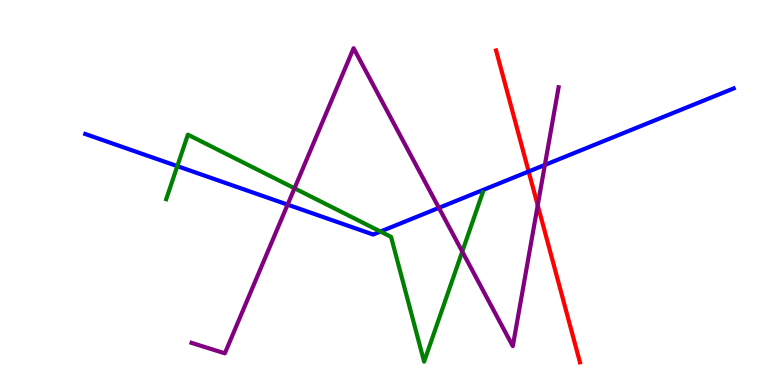[{'lines': ['blue', 'red'], 'intersections': [{'x': 6.82, 'y': 5.55}]}, {'lines': ['green', 'red'], 'intersections': []}, {'lines': ['purple', 'red'], 'intersections': [{'x': 6.94, 'y': 4.67}]}, {'lines': ['blue', 'green'], 'intersections': [{'x': 2.29, 'y': 5.68}, {'x': 4.91, 'y': 3.99}]}, {'lines': ['blue', 'purple'], 'intersections': [{'x': 3.71, 'y': 4.68}, {'x': 5.66, 'y': 4.6}, {'x': 7.03, 'y': 5.72}]}, {'lines': ['green', 'purple'], 'intersections': [{'x': 3.8, 'y': 5.11}, {'x': 5.96, 'y': 3.47}]}]